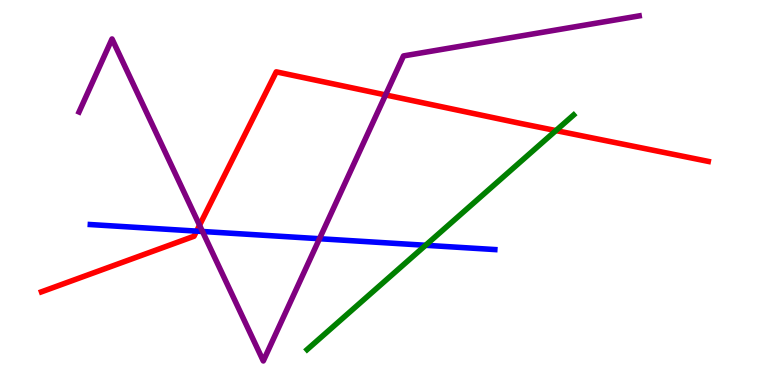[{'lines': ['blue', 'red'], 'intersections': [{'x': 2.54, 'y': 4.0}]}, {'lines': ['green', 'red'], 'intersections': [{'x': 7.17, 'y': 6.61}]}, {'lines': ['purple', 'red'], 'intersections': [{'x': 2.57, 'y': 4.15}, {'x': 4.98, 'y': 7.53}]}, {'lines': ['blue', 'green'], 'intersections': [{'x': 5.49, 'y': 3.63}]}, {'lines': ['blue', 'purple'], 'intersections': [{'x': 2.61, 'y': 3.99}, {'x': 4.12, 'y': 3.8}]}, {'lines': ['green', 'purple'], 'intersections': []}]